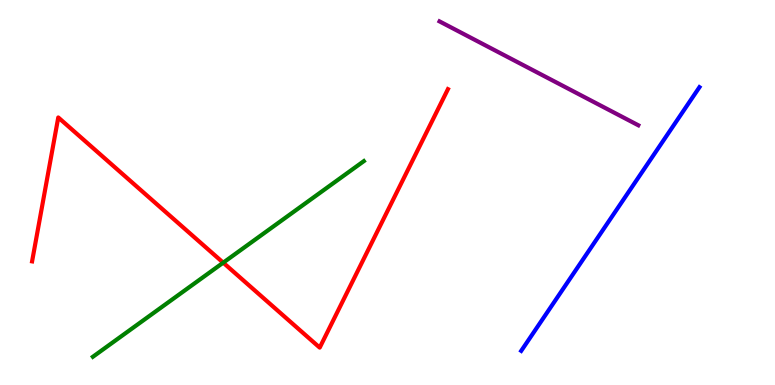[{'lines': ['blue', 'red'], 'intersections': []}, {'lines': ['green', 'red'], 'intersections': [{'x': 2.88, 'y': 3.18}]}, {'lines': ['purple', 'red'], 'intersections': []}, {'lines': ['blue', 'green'], 'intersections': []}, {'lines': ['blue', 'purple'], 'intersections': []}, {'lines': ['green', 'purple'], 'intersections': []}]